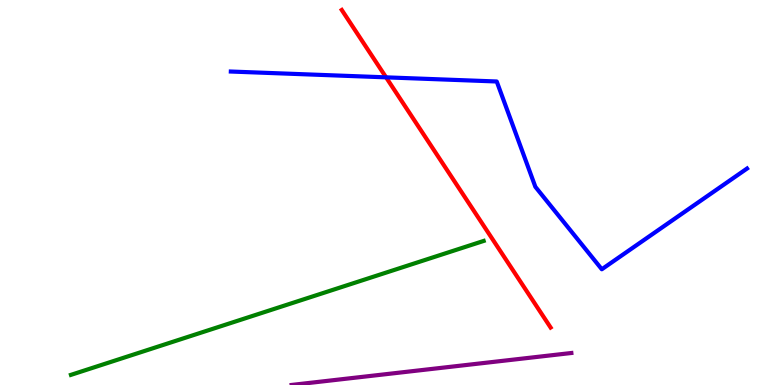[{'lines': ['blue', 'red'], 'intersections': [{'x': 4.98, 'y': 7.99}]}, {'lines': ['green', 'red'], 'intersections': []}, {'lines': ['purple', 'red'], 'intersections': []}, {'lines': ['blue', 'green'], 'intersections': []}, {'lines': ['blue', 'purple'], 'intersections': []}, {'lines': ['green', 'purple'], 'intersections': []}]